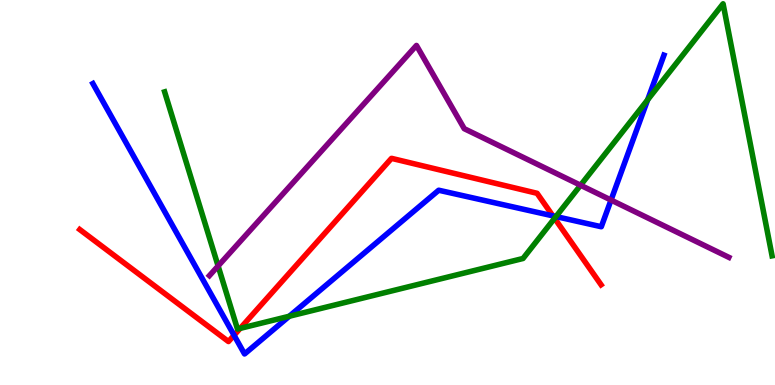[{'lines': ['blue', 'red'], 'intersections': [{'x': 3.02, 'y': 1.29}, {'x': 7.13, 'y': 4.39}]}, {'lines': ['green', 'red'], 'intersections': [{'x': 3.1, 'y': 1.47}, {'x': 7.16, 'y': 4.33}]}, {'lines': ['purple', 'red'], 'intersections': []}, {'lines': ['blue', 'green'], 'intersections': [{'x': 3.73, 'y': 1.79}, {'x': 7.17, 'y': 4.38}, {'x': 8.36, 'y': 7.41}]}, {'lines': ['blue', 'purple'], 'intersections': [{'x': 7.88, 'y': 4.8}]}, {'lines': ['green', 'purple'], 'intersections': [{'x': 2.81, 'y': 3.09}, {'x': 7.49, 'y': 5.19}]}]